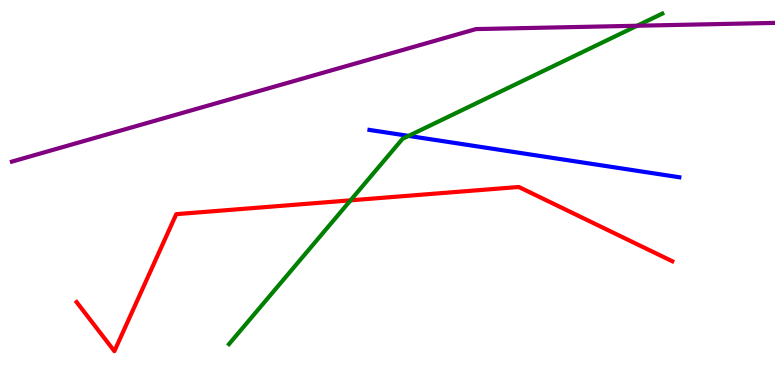[{'lines': ['blue', 'red'], 'intersections': []}, {'lines': ['green', 'red'], 'intersections': [{'x': 4.52, 'y': 4.8}]}, {'lines': ['purple', 'red'], 'intersections': []}, {'lines': ['blue', 'green'], 'intersections': [{'x': 5.27, 'y': 6.47}]}, {'lines': ['blue', 'purple'], 'intersections': []}, {'lines': ['green', 'purple'], 'intersections': [{'x': 8.22, 'y': 9.33}]}]